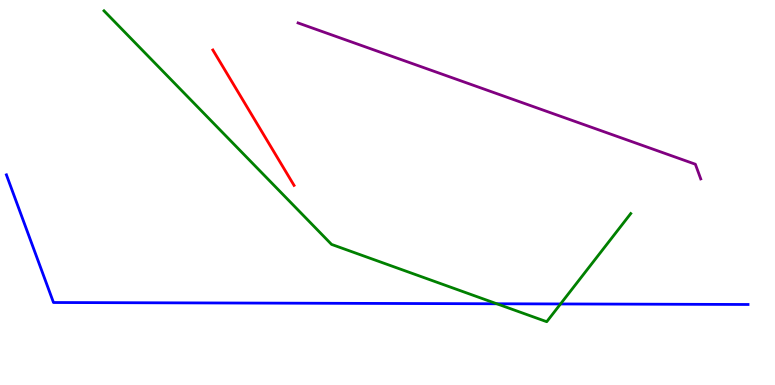[{'lines': ['blue', 'red'], 'intersections': []}, {'lines': ['green', 'red'], 'intersections': []}, {'lines': ['purple', 'red'], 'intersections': []}, {'lines': ['blue', 'green'], 'intersections': [{'x': 6.41, 'y': 2.11}, {'x': 7.23, 'y': 2.11}]}, {'lines': ['blue', 'purple'], 'intersections': []}, {'lines': ['green', 'purple'], 'intersections': []}]